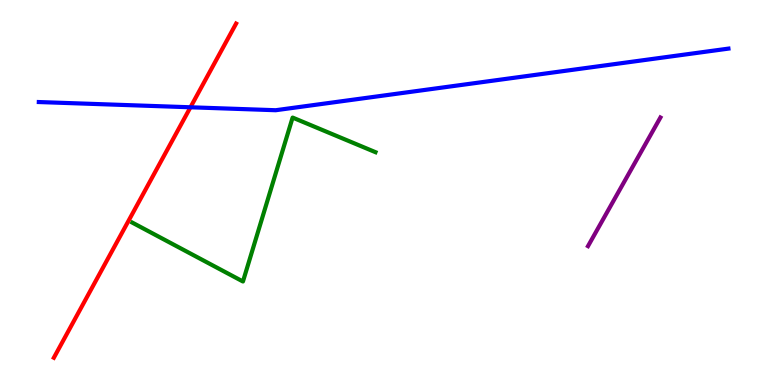[{'lines': ['blue', 'red'], 'intersections': [{'x': 2.46, 'y': 7.21}]}, {'lines': ['green', 'red'], 'intersections': []}, {'lines': ['purple', 'red'], 'intersections': []}, {'lines': ['blue', 'green'], 'intersections': []}, {'lines': ['blue', 'purple'], 'intersections': []}, {'lines': ['green', 'purple'], 'intersections': []}]